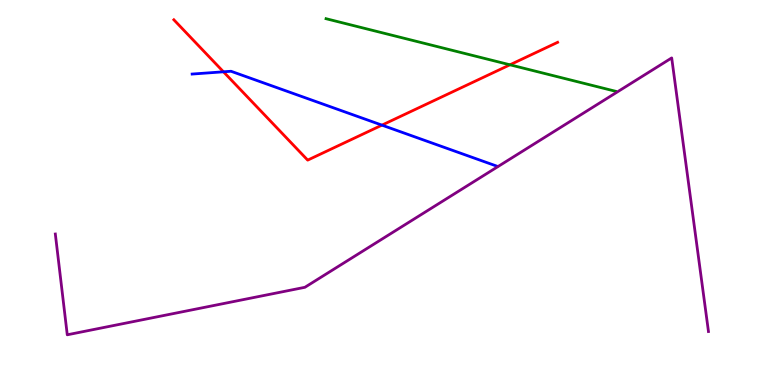[{'lines': ['blue', 'red'], 'intersections': [{'x': 2.88, 'y': 8.13}, {'x': 4.93, 'y': 6.75}]}, {'lines': ['green', 'red'], 'intersections': [{'x': 6.58, 'y': 8.32}]}, {'lines': ['purple', 'red'], 'intersections': []}, {'lines': ['blue', 'green'], 'intersections': []}, {'lines': ['blue', 'purple'], 'intersections': []}, {'lines': ['green', 'purple'], 'intersections': []}]